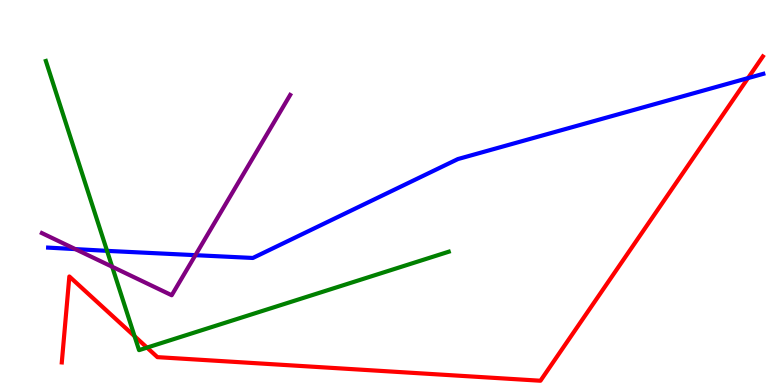[{'lines': ['blue', 'red'], 'intersections': [{'x': 9.65, 'y': 7.97}]}, {'lines': ['green', 'red'], 'intersections': [{'x': 1.74, 'y': 1.27}, {'x': 1.9, 'y': 0.971}]}, {'lines': ['purple', 'red'], 'intersections': []}, {'lines': ['blue', 'green'], 'intersections': [{'x': 1.38, 'y': 3.48}]}, {'lines': ['blue', 'purple'], 'intersections': [{'x': 0.972, 'y': 3.53}, {'x': 2.52, 'y': 3.37}]}, {'lines': ['green', 'purple'], 'intersections': [{'x': 1.45, 'y': 3.07}]}]